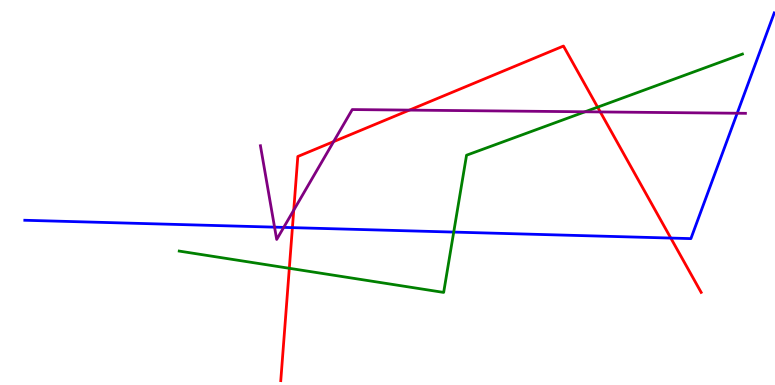[{'lines': ['blue', 'red'], 'intersections': [{'x': 3.77, 'y': 4.09}, {'x': 8.66, 'y': 3.82}]}, {'lines': ['green', 'red'], 'intersections': [{'x': 3.73, 'y': 3.03}, {'x': 7.71, 'y': 7.22}]}, {'lines': ['purple', 'red'], 'intersections': [{'x': 3.79, 'y': 4.54}, {'x': 4.3, 'y': 6.32}, {'x': 5.28, 'y': 7.14}, {'x': 7.75, 'y': 7.09}]}, {'lines': ['blue', 'green'], 'intersections': [{'x': 5.85, 'y': 3.97}]}, {'lines': ['blue', 'purple'], 'intersections': [{'x': 3.54, 'y': 4.1}, {'x': 3.66, 'y': 4.09}, {'x': 9.51, 'y': 7.06}]}, {'lines': ['green', 'purple'], 'intersections': [{'x': 7.55, 'y': 7.1}]}]